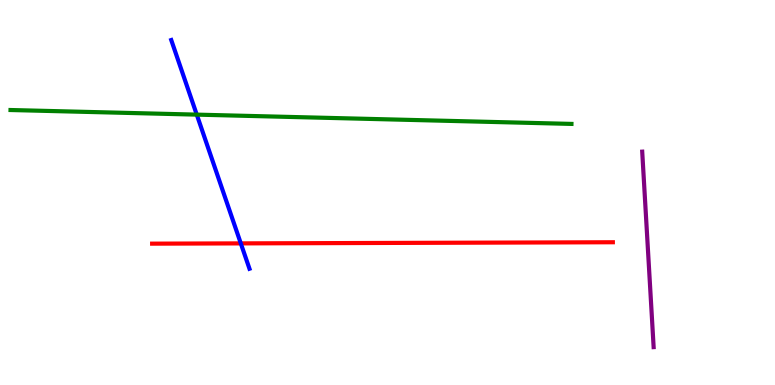[{'lines': ['blue', 'red'], 'intersections': [{'x': 3.11, 'y': 3.68}]}, {'lines': ['green', 'red'], 'intersections': []}, {'lines': ['purple', 'red'], 'intersections': []}, {'lines': ['blue', 'green'], 'intersections': [{'x': 2.54, 'y': 7.02}]}, {'lines': ['blue', 'purple'], 'intersections': []}, {'lines': ['green', 'purple'], 'intersections': []}]